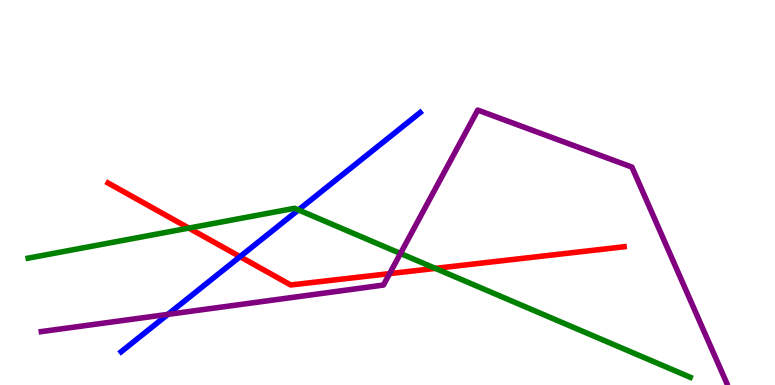[{'lines': ['blue', 'red'], 'intersections': [{'x': 3.1, 'y': 3.33}]}, {'lines': ['green', 'red'], 'intersections': [{'x': 2.44, 'y': 4.08}, {'x': 5.62, 'y': 3.03}]}, {'lines': ['purple', 'red'], 'intersections': [{'x': 5.03, 'y': 2.89}]}, {'lines': ['blue', 'green'], 'intersections': [{'x': 3.85, 'y': 4.55}]}, {'lines': ['blue', 'purple'], 'intersections': [{'x': 2.17, 'y': 1.83}]}, {'lines': ['green', 'purple'], 'intersections': [{'x': 5.17, 'y': 3.42}]}]